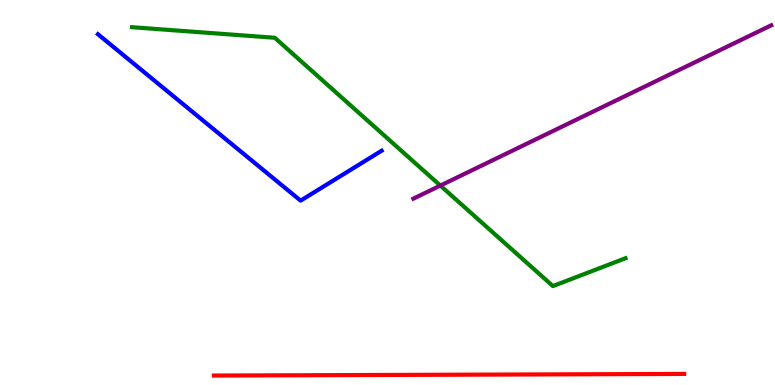[{'lines': ['blue', 'red'], 'intersections': []}, {'lines': ['green', 'red'], 'intersections': []}, {'lines': ['purple', 'red'], 'intersections': []}, {'lines': ['blue', 'green'], 'intersections': []}, {'lines': ['blue', 'purple'], 'intersections': []}, {'lines': ['green', 'purple'], 'intersections': [{'x': 5.68, 'y': 5.18}]}]